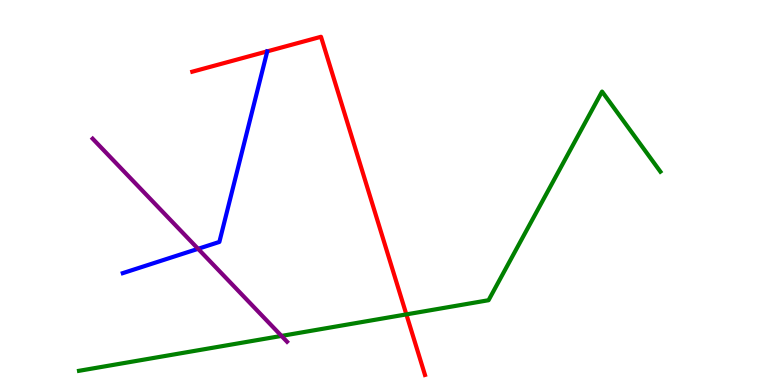[{'lines': ['blue', 'red'], 'intersections': []}, {'lines': ['green', 'red'], 'intersections': [{'x': 5.24, 'y': 1.83}]}, {'lines': ['purple', 'red'], 'intersections': []}, {'lines': ['blue', 'green'], 'intersections': []}, {'lines': ['blue', 'purple'], 'intersections': [{'x': 2.56, 'y': 3.54}]}, {'lines': ['green', 'purple'], 'intersections': [{'x': 3.63, 'y': 1.27}]}]